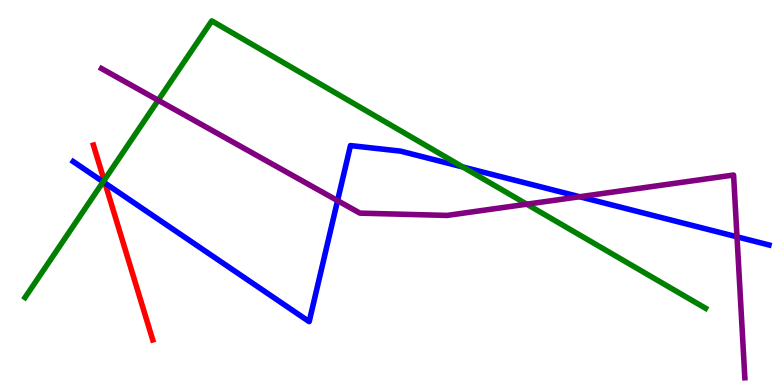[{'lines': ['blue', 'red'], 'intersections': [{'x': 1.35, 'y': 5.24}]}, {'lines': ['green', 'red'], 'intersections': [{'x': 1.34, 'y': 5.32}]}, {'lines': ['purple', 'red'], 'intersections': []}, {'lines': ['blue', 'green'], 'intersections': [{'x': 1.33, 'y': 5.28}, {'x': 5.97, 'y': 5.66}]}, {'lines': ['blue', 'purple'], 'intersections': [{'x': 4.36, 'y': 4.79}, {'x': 7.48, 'y': 4.89}, {'x': 9.51, 'y': 3.85}]}, {'lines': ['green', 'purple'], 'intersections': [{'x': 2.04, 'y': 7.4}, {'x': 6.8, 'y': 4.7}]}]